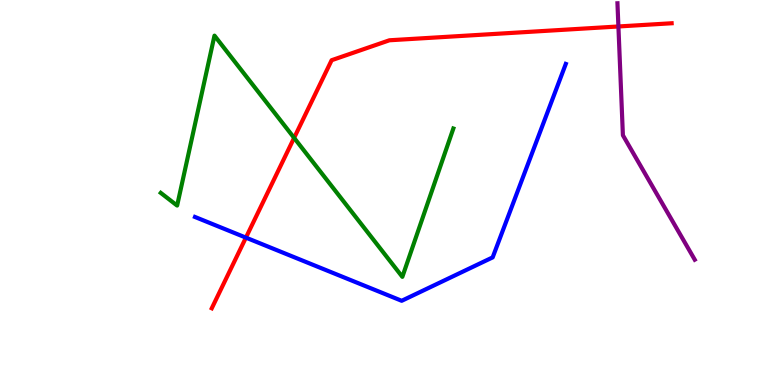[{'lines': ['blue', 'red'], 'intersections': [{'x': 3.17, 'y': 3.83}]}, {'lines': ['green', 'red'], 'intersections': [{'x': 3.79, 'y': 6.42}]}, {'lines': ['purple', 'red'], 'intersections': [{'x': 7.98, 'y': 9.31}]}, {'lines': ['blue', 'green'], 'intersections': []}, {'lines': ['blue', 'purple'], 'intersections': []}, {'lines': ['green', 'purple'], 'intersections': []}]